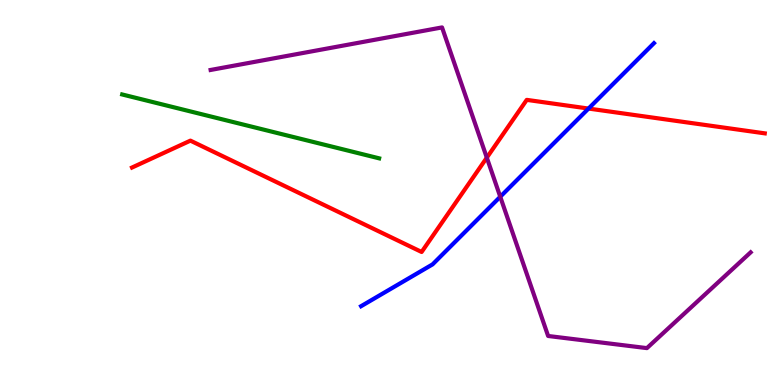[{'lines': ['blue', 'red'], 'intersections': [{'x': 7.59, 'y': 7.18}]}, {'lines': ['green', 'red'], 'intersections': []}, {'lines': ['purple', 'red'], 'intersections': [{'x': 6.28, 'y': 5.91}]}, {'lines': ['blue', 'green'], 'intersections': []}, {'lines': ['blue', 'purple'], 'intersections': [{'x': 6.45, 'y': 4.89}]}, {'lines': ['green', 'purple'], 'intersections': []}]